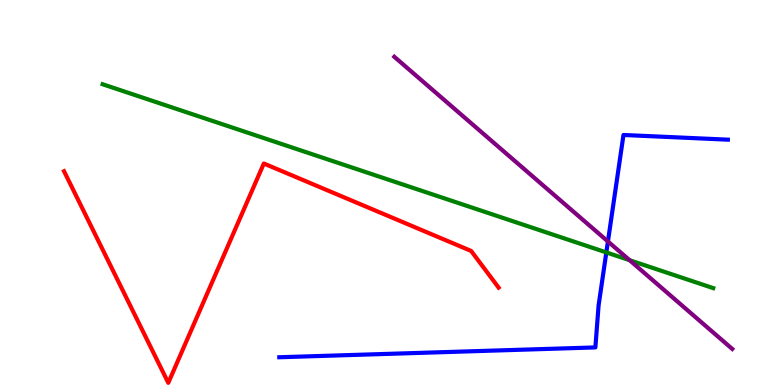[{'lines': ['blue', 'red'], 'intersections': []}, {'lines': ['green', 'red'], 'intersections': []}, {'lines': ['purple', 'red'], 'intersections': []}, {'lines': ['blue', 'green'], 'intersections': [{'x': 7.82, 'y': 3.44}]}, {'lines': ['blue', 'purple'], 'intersections': [{'x': 7.84, 'y': 3.73}]}, {'lines': ['green', 'purple'], 'intersections': [{'x': 8.12, 'y': 3.24}]}]